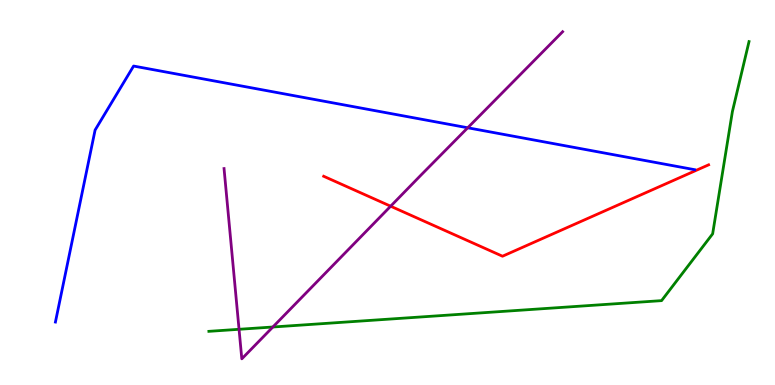[{'lines': ['blue', 'red'], 'intersections': []}, {'lines': ['green', 'red'], 'intersections': []}, {'lines': ['purple', 'red'], 'intersections': [{'x': 5.04, 'y': 4.64}]}, {'lines': ['blue', 'green'], 'intersections': []}, {'lines': ['blue', 'purple'], 'intersections': [{'x': 6.04, 'y': 6.68}]}, {'lines': ['green', 'purple'], 'intersections': [{'x': 3.08, 'y': 1.45}, {'x': 3.52, 'y': 1.51}]}]